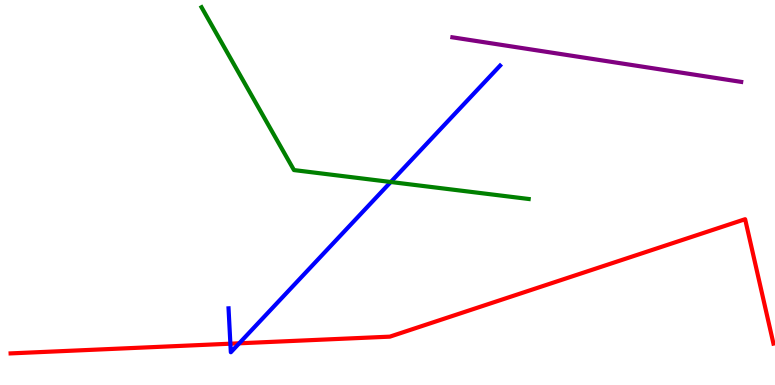[{'lines': ['blue', 'red'], 'intersections': [{'x': 2.97, 'y': 1.07}, {'x': 3.09, 'y': 1.08}]}, {'lines': ['green', 'red'], 'intersections': []}, {'lines': ['purple', 'red'], 'intersections': []}, {'lines': ['blue', 'green'], 'intersections': [{'x': 5.04, 'y': 5.27}]}, {'lines': ['blue', 'purple'], 'intersections': []}, {'lines': ['green', 'purple'], 'intersections': []}]